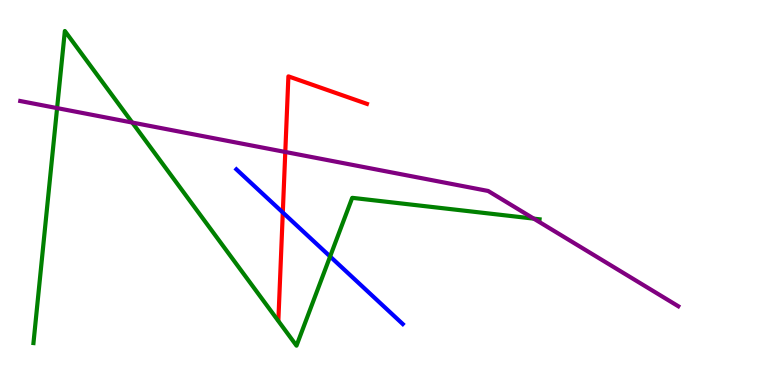[{'lines': ['blue', 'red'], 'intersections': [{'x': 3.65, 'y': 4.48}]}, {'lines': ['green', 'red'], 'intersections': []}, {'lines': ['purple', 'red'], 'intersections': [{'x': 3.68, 'y': 6.05}]}, {'lines': ['blue', 'green'], 'intersections': [{'x': 4.26, 'y': 3.34}]}, {'lines': ['blue', 'purple'], 'intersections': []}, {'lines': ['green', 'purple'], 'intersections': [{'x': 0.737, 'y': 7.19}, {'x': 1.71, 'y': 6.82}, {'x': 6.89, 'y': 4.32}]}]